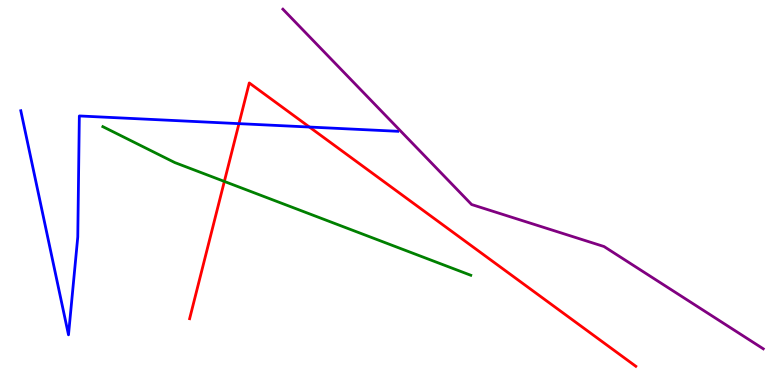[{'lines': ['blue', 'red'], 'intersections': [{'x': 3.08, 'y': 6.79}, {'x': 3.99, 'y': 6.7}]}, {'lines': ['green', 'red'], 'intersections': [{'x': 2.89, 'y': 5.29}]}, {'lines': ['purple', 'red'], 'intersections': []}, {'lines': ['blue', 'green'], 'intersections': []}, {'lines': ['blue', 'purple'], 'intersections': []}, {'lines': ['green', 'purple'], 'intersections': []}]